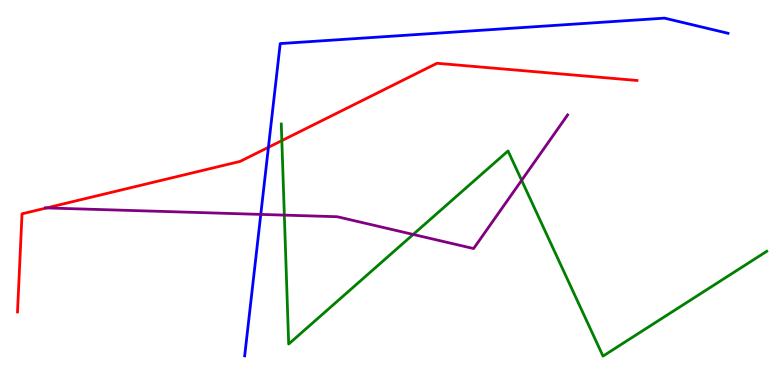[{'lines': ['blue', 'red'], 'intersections': [{'x': 3.46, 'y': 6.17}]}, {'lines': ['green', 'red'], 'intersections': [{'x': 3.64, 'y': 6.35}]}, {'lines': ['purple', 'red'], 'intersections': [{'x': 0.601, 'y': 4.6}]}, {'lines': ['blue', 'green'], 'intersections': []}, {'lines': ['blue', 'purple'], 'intersections': [{'x': 3.36, 'y': 4.43}]}, {'lines': ['green', 'purple'], 'intersections': [{'x': 3.67, 'y': 4.41}, {'x': 5.33, 'y': 3.91}, {'x': 6.73, 'y': 5.32}]}]